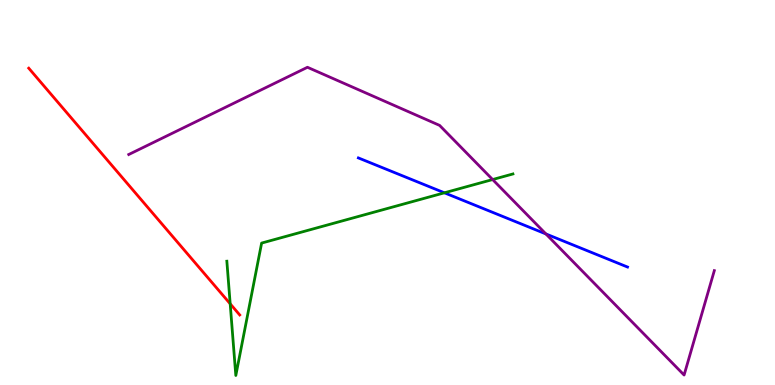[{'lines': ['blue', 'red'], 'intersections': []}, {'lines': ['green', 'red'], 'intersections': [{'x': 2.97, 'y': 2.11}]}, {'lines': ['purple', 'red'], 'intersections': []}, {'lines': ['blue', 'green'], 'intersections': [{'x': 5.73, 'y': 4.99}]}, {'lines': ['blue', 'purple'], 'intersections': [{'x': 7.04, 'y': 3.92}]}, {'lines': ['green', 'purple'], 'intersections': [{'x': 6.36, 'y': 5.34}]}]